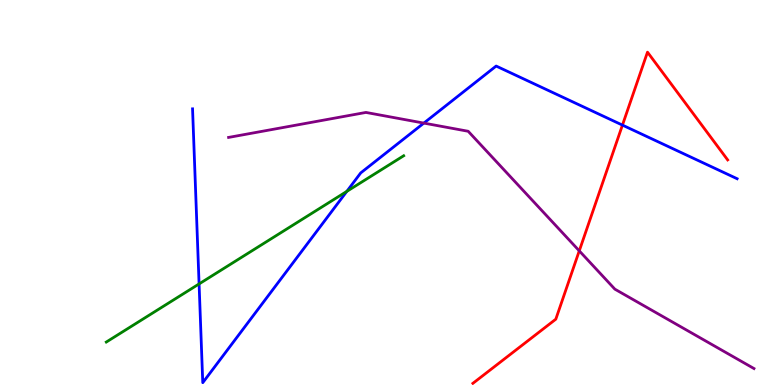[{'lines': ['blue', 'red'], 'intersections': [{'x': 8.03, 'y': 6.75}]}, {'lines': ['green', 'red'], 'intersections': []}, {'lines': ['purple', 'red'], 'intersections': [{'x': 7.47, 'y': 3.48}]}, {'lines': ['blue', 'green'], 'intersections': [{'x': 2.57, 'y': 2.63}, {'x': 4.47, 'y': 5.03}]}, {'lines': ['blue', 'purple'], 'intersections': [{'x': 5.47, 'y': 6.8}]}, {'lines': ['green', 'purple'], 'intersections': []}]